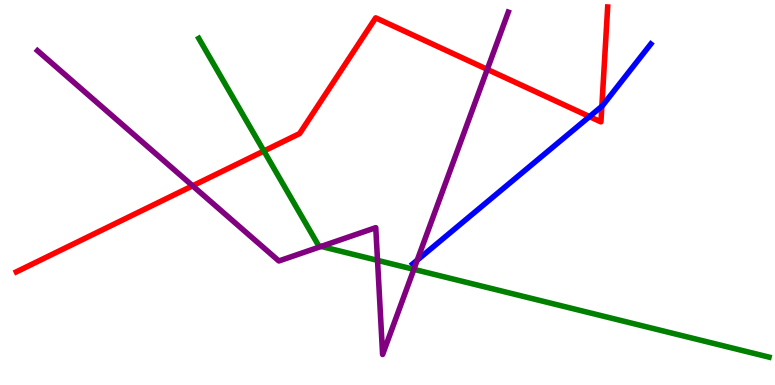[{'lines': ['blue', 'red'], 'intersections': [{'x': 7.61, 'y': 6.97}, {'x': 7.77, 'y': 7.24}]}, {'lines': ['green', 'red'], 'intersections': [{'x': 3.41, 'y': 6.08}]}, {'lines': ['purple', 'red'], 'intersections': [{'x': 2.49, 'y': 5.17}, {'x': 6.29, 'y': 8.2}]}, {'lines': ['blue', 'green'], 'intersections': []}, {'lines': ['blue', 'purple'], 'intersections': [{'x': 5.38, 'y': 3.24}]}, {'lines': ['green', 'purple'], 'intersections': [{'x': 4.14, 'y': 3.6}, {'x': 4.87, 'y': 3.24}, {'x': 5.34, 'y': 3.0}]}]